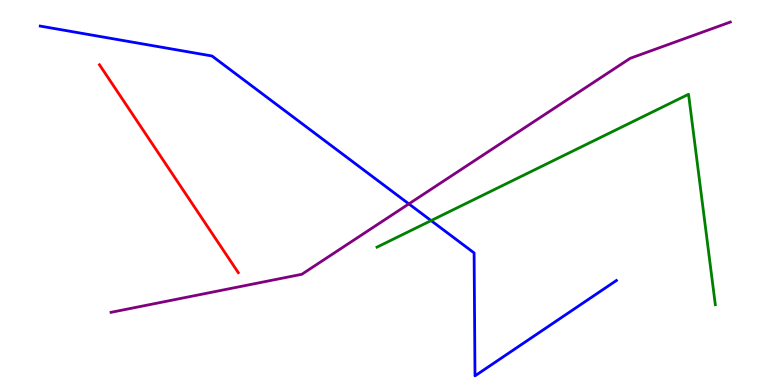[{'lines': ['blue', 'red'], 'intersections': []}, {'lines': ['green', 'red'], 'intersections': []}, {'lines': ['purple', 'red'], 'intersections': []}, {'lines': ['blue', 'green'], 'intersections': [{'x': 5.56, 'y': 4.27}]}, {'lines': ['blue', 'purple'], 'intersections': [{'x': 5.28, 'y': 4.7}]}, {'lines': ['green', 'purple'], 'intersections': []}]